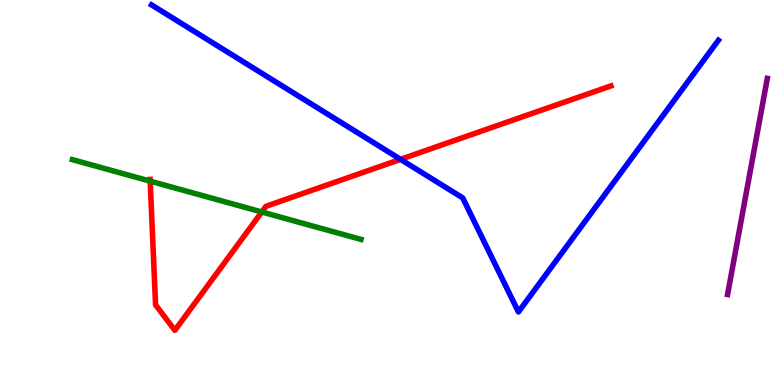[{'lines': ['blue', 'red'], 'intersections': [{'x': 5.17, 'y': 5.86}]}, {'lines': ['green', 'red'], 'intersections': [{'x': 1.94, 'y': 5.3}, {'x': 3.38, 'y': 4.49}]}, {'lines': ['purple', 'red'], 'intersections': []}, {'lines': ['blue', 'green'], 'intersections': []}, {'lines': ['blue', 'purple'], 'intersections': []}, {'lines': ['green', 'purple'], 'intersections': []}]